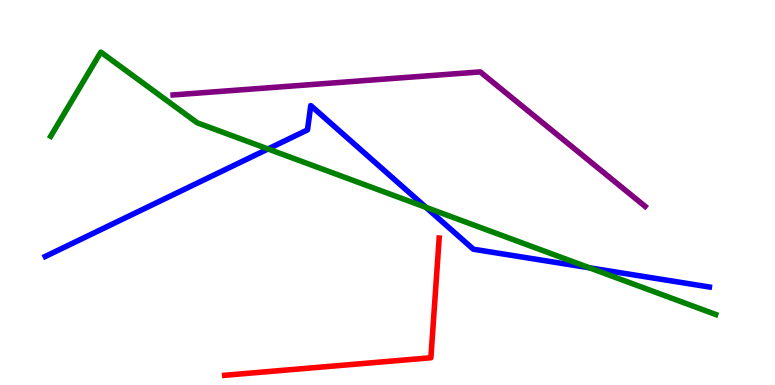[{'lines': ['blue', 'red'], 'intersections': []}, {'lines': ['green', 'red'], 'intersections': []}, {'lines': ['purple', 'red'], 'intersections': []}, {'lines': ['blue', 'green'], 'intersections': [{'x': 3.46, 'y': 6.13}, {'x': 5.5, 'y': 4.61}, {'x': 7.61, 'y': 3.04}]}, {'lines': ['blue', 'purple'], 'intersections': []}, {'lines': ['green', 'purple'], 'intersections': []}]